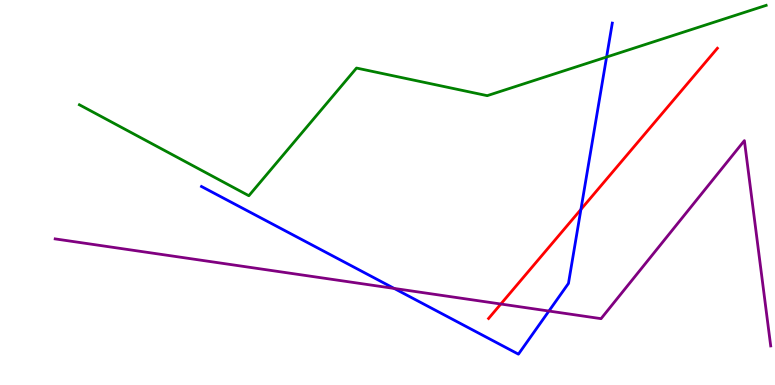[{'lines': ['blue', 'red'], 'intersections': [{'x': 7.5, 'y': 4.56}]}, {'lines': ['green', 'red'], 'intersections': []}, {'lines': ['purple', 'red'], 'intersections': [{'x': 6.46, 'y': 2.1}]}, {'lines': ['blue', 'green'], 'intersections': [{'x': 7.83, 'y': 8.52}]}, {'lines': ['blue', 'purple'], 'intersections': [{'x': 5.09, 'y': 2.51}, {'x': 7.08, 'y': 1.92}]}, {'lines': ['green', 'purple'], 'intersections': []}]